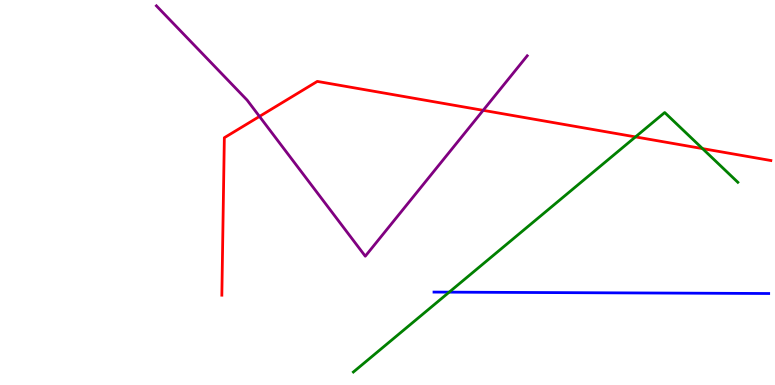[{'lines': ['blue', 'red'], 'intersections': []}, {'lines': ['green', 'red'], 'intersections': [{'x': 8.2, 'y': 6.44}, {'x': 9.06, 'y': 6.14}]}, {'lines': ['purple', 'red'], 'intersections': [{'x': 3.35, 'y': 6.98}, {'x': 6.23, 'y': 7.13}]}, {'lines': ['blue', 'green'], 'intersections': [{'x': 5.8, 'y': 2.41}]}, {'lines': ['blue', 'purple'], 'intersections': []}, {'lines': ['green', 'purple'], 'intersections': []}]